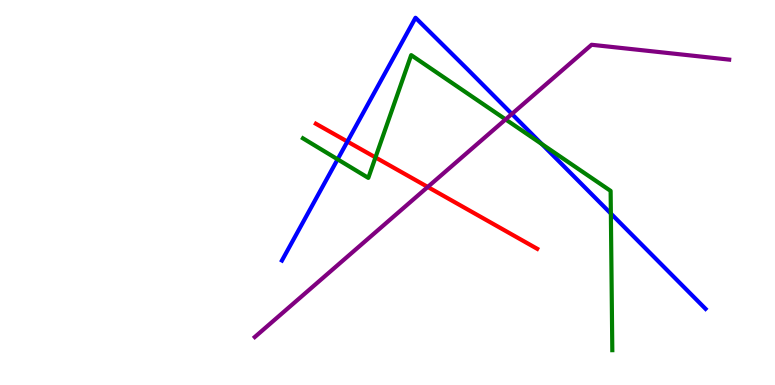[{'lines': ['blue', 'red'], 'intersections': [{'x': 4.48, 'y': 6.32}]}, {'lines': ['green', 'red'], 'intersections': [{'x': 4.84, 'y': 5.91}]}, {'lines': ['purple', 'red'], 'intersections': [{'x': 5.52, 'y': 5.14}]}, {'lines': ['blue', 'green'], 'intersections': [{'x': 4.36, 'y': 5.86}, {'x': 6.99, 'y': 6.26}, {'x': 7.88, 'y': 4.45}]}, {'lines': ['blue', 'purple'], 'intersections': [{'x': 6.61, 'y': 7.04}]}, {'lines': ['green', 'purple'], 'intersections': [{'x': 6.52, 'y': 6.9}]}]